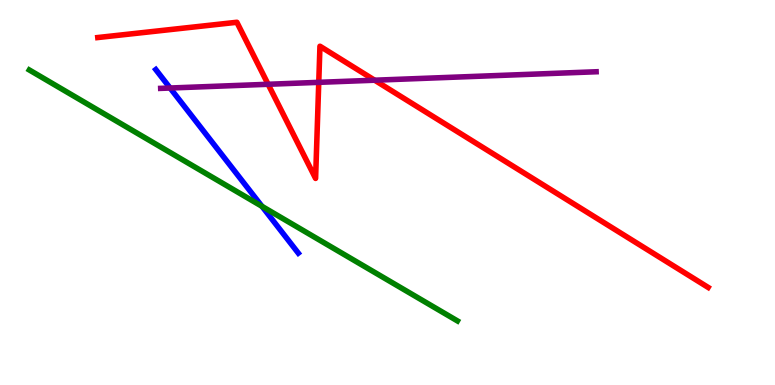[{'lines': ['blue', 'red'], 'intersections': []}, {'lines': ['green', 'red'], 'intersections': []}, {'lines': ['purple', 'red'], 'intersections': [{'x': 3.46, 'y': 7.81}, {'x': 4.11, 'y': 7.86}, {'x': 4.83, 'y': 7.92}]}, {'lines': ['blue', 'green'], 'intersections': [{'x': 3.38, 'y': 4.64}]}, {'lines': ['blue', 'purple'], 'intersections': [{'x': 2.19, 'y': 7.71}]}, {'lines': ['green', 'purple'], 'intersections': []}]